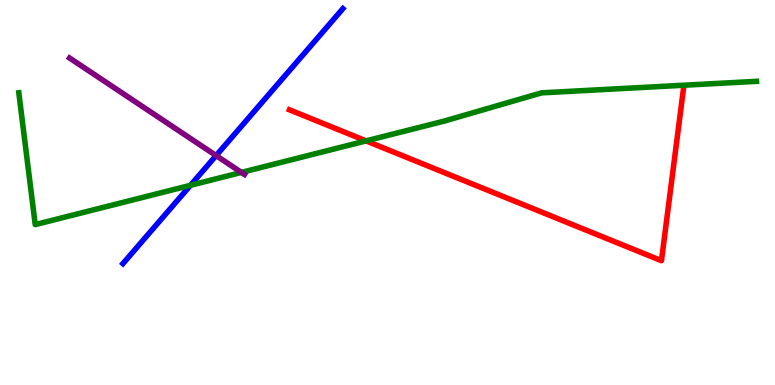[{'lines': ['blue', 'red'], 'intersections': []}, {'lines': ['green', 'red'], 'intersections': [{'x': 4.72, 'y': 6.34}]}, {'lines': ['purple', 'red'], 'intersections': []}, {'lines': ['blue', 'green'], 'intersections': [{'x': 2.46, 'y': 5.19}]}, {'lines': ['blue', 'purple'], 'intersections': [{'x': 2.79, 'y': 5.96}]}, {'lines': ['green', 'purple'], 'intersections': [{'x': 3.12, 'y': 5.52}]}]